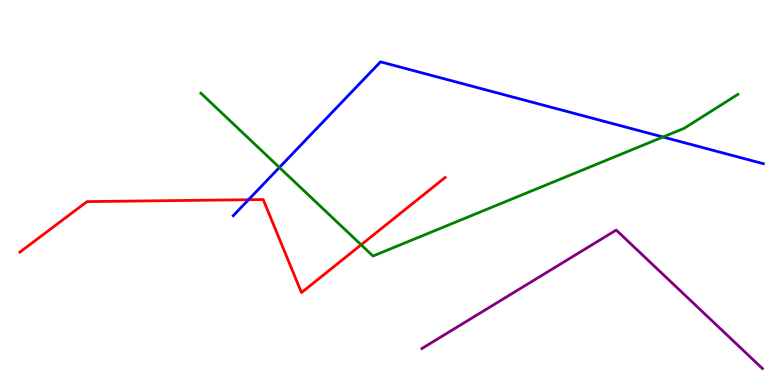[{'lines': ['blue', 'red'], 'intersections': [{'x': 3.21, 'y': 4.81}]}, {'lines': ['green', 'red'], 'intersections': [{'x': 4.66, 'y': 3.64}]}, {'lines': ['purple', 'red'], 'intersections': []}, {'lines': ['blue', 'green'], 'intersections': [{'x': 3.61, 'y': 5.65}, {'x': 8.55, 'y': 6.44}]}, {'lines': ['blue', 'purple'], 'intersections': []}, {'lines': ['green', 'purple'], 'intersections': []}]